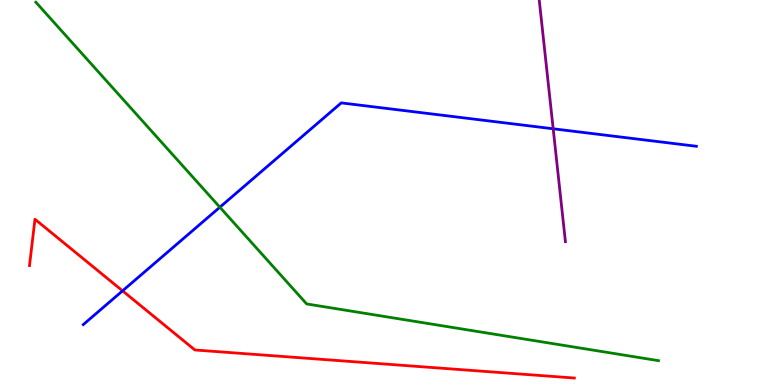[{'lines': ['blue', 'red'], 'intersections': [{'x': 1.58, 'y': 2.45}]}, {'lines': ['green', 'red'], 'intersections': []}, {'lines': ['purple', 'red'], 'intersections': []}, {'lines': ['blue', 'green'], 'intersections': [{'x': 2.84, 'y': 4.62}]}, {'lines': ['blue', 'purple'], 'intersections': [{'x': 7.14, 'y': 6.66}]}, {'lines': ['green', 'purple'], 'intersections': []}]